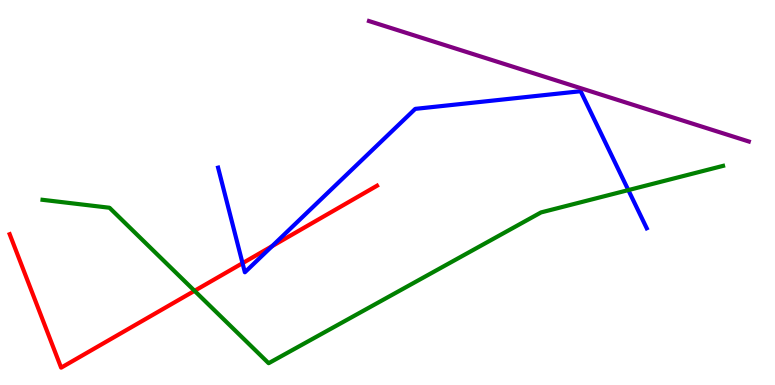[{'lines': ['blue', 'red'], 'intersections': [{'x': 3.13, 'y': 3.16}, {'x': 3.51, 'y': 3.61}]}, {'lines': ['green', 'red'], 'intersections': [{'x': 2.51, 'y': 2.45}]}, {'lines': ['purple', 'red'], 'intersections': []}, {'lines': ['blue', 'green'], 'intersections': [{'x': 8.11, 'y': 5.06}]}, {'lines': ['blue', 'purple'], 'intersections': []}, {'lines': ['green', 'purple'], 'intersections': []}]